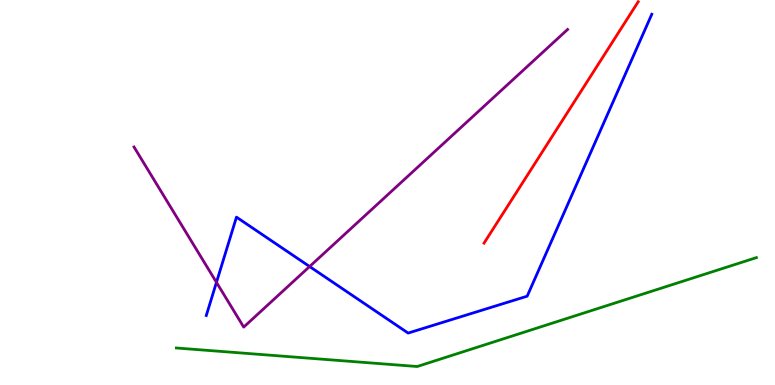[{'lines': ['blue', 'red'], 'intersections': []}, {'lines': ['green', 'red'], 'intersections': []}, {'lines': ['purple', 'red'], 'intersections': []}, {'lines': ['blue', 'green'], 'intersections': []}, {'lines': ['blue', 'purple'], 'intersections': [{'x': 2.79, 'y': 2.67}, {'x': 3.99, 'y': 3.08}]}, {'lines': ['green', 'purple'], 'intersections': []}]